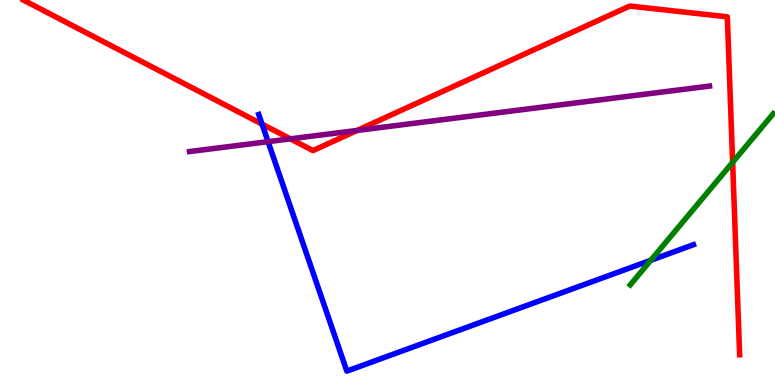[{'lines': ['blue', 'red'], 'intersections': [{'x': 3.38, 'y': 6.78}]}, {'lines': ['green', 'red'], 'intersections': [{'x': 9.45, 'y': 5.78}]}, {'lines': ['purple', 'red'], 'intersections': [{'x': 3.75, 'y': 6.39}, {'x': 4.61, 'y': 6.61}]}, {'lines': ['blue', 'green'], 'intersections': [{'x': 8.4, 'y': 3.24}]}, {'lines': ['blue', 'purple'], 'intersections': [{'x': 3.46, 'y': 6.32}]}, {'lines': ['green', 'purple'], 'intersections': []}]